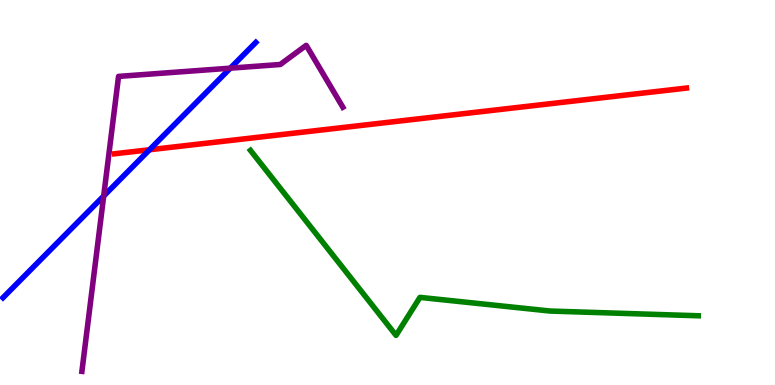[{'lines': ['blue', 'red'], 'intersections': [{'x': 1.93, 'y': 6.11}]}, {'lines': ['green', 'red'], 'intersections': []}, {'lines': ['purple', 'red'], 'intersections': []}, {'lines': ['blue', 'green'], 'intersections': []}, {'lines': ['blue', 'purple'], 'intersections': [{'x': 1.34, 'y': 4.91}, {'x': 2.97, 'y': 8.23}]}, {'lines': ['green', 'purple'], 'intersections': []}]